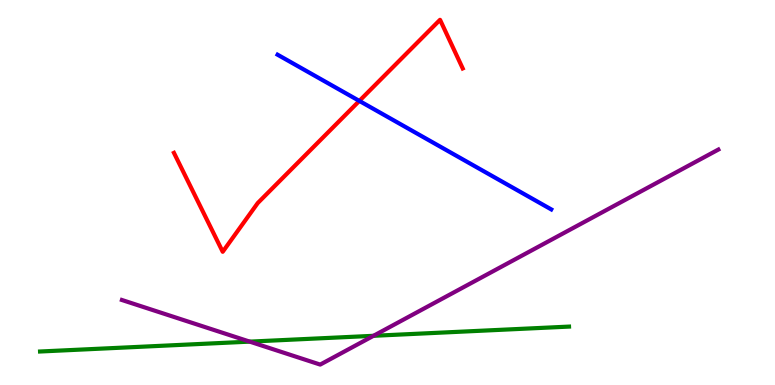[{'lines': ['blue', 'red'], 'intersections': [{'x': 4.64, 'y': 7.38}]}, {'lines': ['green', 'red'], 'intersections': []}, {'lines': ['purple', 'red'], 'intersections': []}, {'lines': ['blue', 'green'], 'intersections': []}, {'lines': ['blue', 'purple'], 'intersections': []}, {'lines': ['green', 'purple'], 'intersections': [{'x': 3.22, 'y': 1.13}, {'x': 4.82, 'y': 1.28}]}]